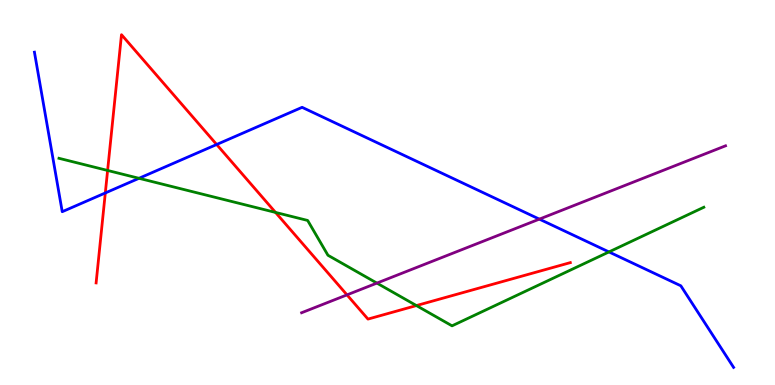[{'lines': ['blue', 'red'], 'intersections': [{'x': 1.36, 'y': 4.99}, {'x': 2.8, 'y': 6.25}]}, {'lines': ['green', 'red'], 'intersections': [{'x': 1.39, 'y': 5.57}, {'x': 3.56, 'y': 4.48}, {'x': 5.37, 'y': 2.06}]}, {'lines': ['purple', 'red'], 'intersections': [{'x': 4.48, 'y': 2.34}]}, {'lines': ['blue', 'green'], 'intersections': [{'x': 1.79, 'y': 5.37}, {'x': 7.86, 'y': 3.46}]}, {'lines': ['blue', 'purple'], 'intersections': [{'x': 6.96, 'y': 4.31}]}, {'lines': ['green', 'purple'], 'intersections': [{'x': 4.86, 'y': 2.65}]}]